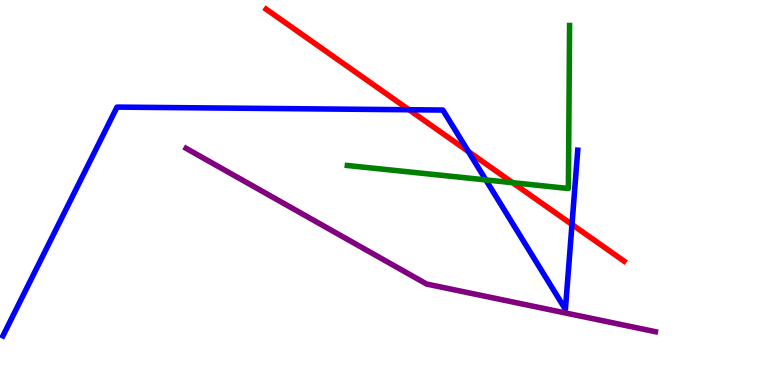[{'lines': ['blue', 'red'], 'intersections': [{'x': 5.28, 'y': 7.15}, {'x': 6.04, 'y': 6.06}, {'x': 7.38, 'y': 4.17}]}, {'lines': ['green', 'red'], 'intersections': [{'x': 6.61, 'y': 5.25}]}, {'lines': ['purple', 'red'], 'intersections': []}, {'lines': ['blue', 'green'], 'intersections': [{'x': 6.27, 'y': 5.33}]}, {'lines': ['blue', 'purple'], 'intersections': []}, {'lines': ['green', 'purple'], 'intersections': []}]